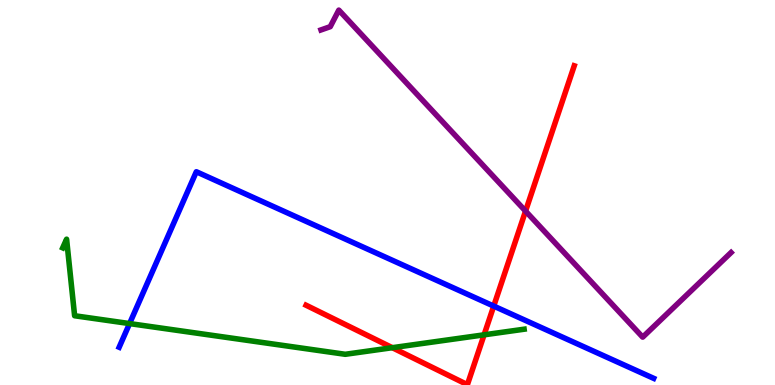[{'lines': ['blue', 'red'], 'intersections': [{'x': 6.37, 'y': 2.05}]}, {'lines': ['green', 'red'], 'intersections': [{'x': 5.06, 'y': 0.969}, {'x': 6.25, 'y': 1.3}]}, {'lines': ['purple', 'red'], 'intersections': [{'x': 6.78, 'y': 4.52}]}, {'lines': ['blue', 'green'], 'intersections': [{'x': 1.67, 'y': 1.6}]}, {'lines': ['blue', 'purple'], 'intersections': []}, {'lines': ['green', 'purple'], 'intersections': []}]